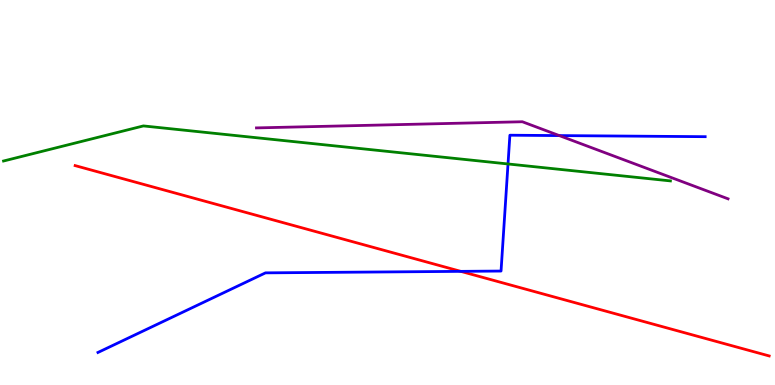[{'lines': ['blue', 'red'], 'intersections': [{'x': 5.95, 'y': 2.95}]}, {'lines': ['green', 'red'], 'intersections': []}, {'lines': ['purple', 'red'], 'intersections': []}, {'lines': ['blue', 'green'], 'intersections': [{'x': 6.56, 'y': 5.74}]}, {'lines': ['blue', 'purple'], 'intersections': [{'x': 7.22, 'y': 6.48}]}, {'lines': ['green', 'purple'], 'intersections': []}]